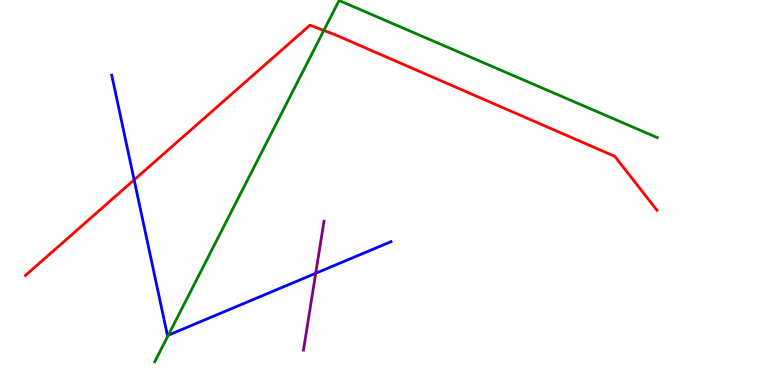[{'lines': ['blue', 'red'], 'intersections': [{'x': 1.73, 'y': 5.33}]}, {'lines': ['green', 'red'], 'intersections': [{'x': 4.18, 'y': 9.21}]}, {'lines': ['purple', 'red'], 'intersections': []}, {'lines': ['blue', 'green'], 'intersections': [{'x': 2.17, 'y': 1.29}]}, {'lines': ['blue', 'purple'], 'intersections': [{'x': 4.07, 'y': 2.9}]}, {'lines': ['green', 'purple'], 'intersections': []}]